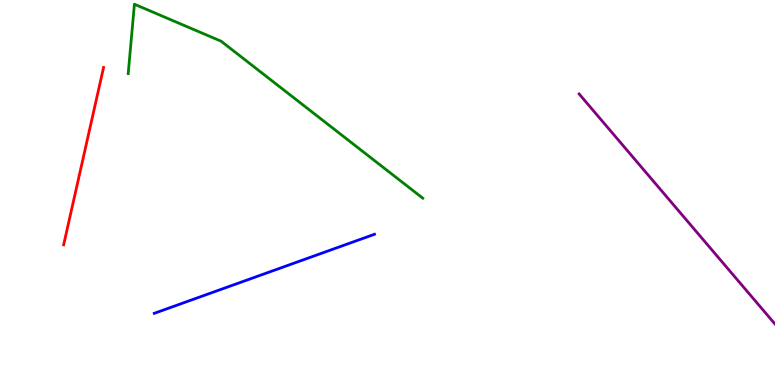[{'lines': ['blue', 'red'], 'intersections': []}, {'lines': ['green', 'red'], 'intersections': []}, {'lines': ['purple', 'red'], 'intersections': []}, {'lines': ['blue', 'green'], 'intersections': []}, {'lines': ['blue', 'purple'], 'intersections': []}, {'lines': ['green', 'purple'], 'intersections': []}]